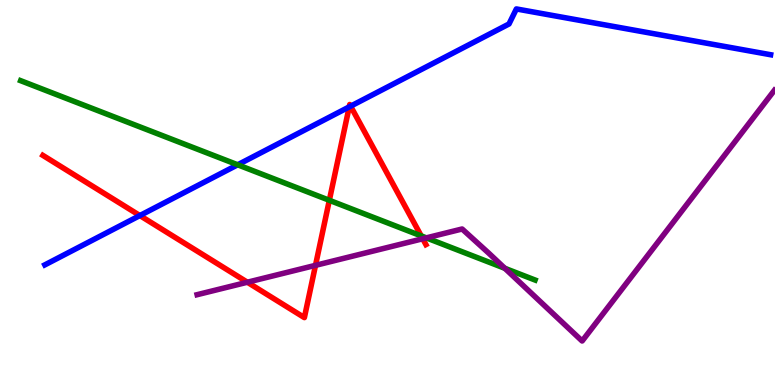[{'lines': ['blue', 'red'], 'intersections': [{'x': 1.8, 'y': 4.4}, {'x': 4.51, 'y': 7.22}, {'x': 4.52, 'y': 7.24}]}, {'lines': ['green', 'red'], 'intersections': [{'x': 4.25, 'y': 4.8}, {'x': 5.43, 'y': 3.87}]}, {'lines': ['purple', 'red'], 'intersections': [{'x': 3.19, 'y': 2.67}, {'x': 4.07, 'y': 3.11}, {'x': 5.45, 'y': 3.8}]}, {'lines': ['blue', 'green'], 'intersections': [{'x': 3.07, 'y': 5.72}]}, {'lines': ['blue', 'purple'], 'intersections': []}, {'lines': ['green', 'purple'], 'intersections': [{'x': 5.5, 'y': 3.82}, {'x': 6.51, 'y': 3.03}]}]